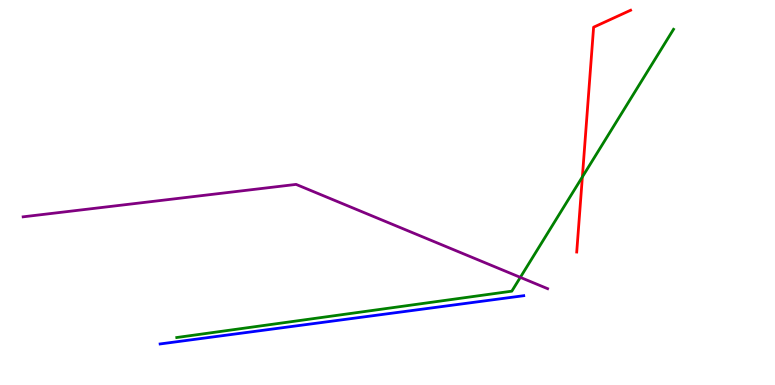[{'lines': ['blue', 'red'], 'intersections': []}, {'lines': ['green', 'red'], 'intersections': [{'x': 7.51, 'y': 5.4}]}, {'lines': ['purple', 'red'], 'intersections': []}, {'lines': ['blue', 'green'], 'intersections': []}, {'lines': ['blue', 'purple'], 'intersections': []}, {'lines': ['green', 'purple'], 'intersections': [{'x': 6.71, 'y': 2.8}]}]